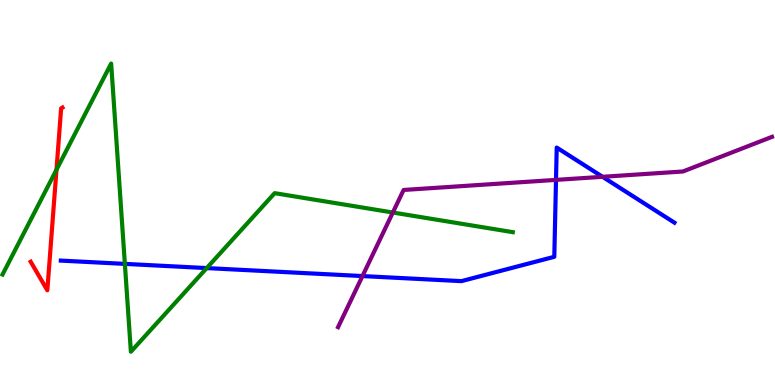[{'lines': ['blue', 'red'], 'intersections': []}, {'lines': ['green', 'red'], 'intersections': [{'x': 0.729, 'y': 5.59}]}, {'lines': ['purple', 'red'], 'intersections': []}, {'lines': ['blue', 'green'], 'intersections': [{'x': 1.61, 'y': 3.15}, {'x': 2.67, 'y': 3.04}]}, {'lines': ['blue', 'purple'], 'intersections': [{'x': 4.68, 'y': 2.83}, {'x': 7.17, 'y': 5.33}, {'x': 7.77, 'y': 5.41}]}, {'lines': ['green', 'purple'], 'intersections': [{'x': 5.07, 'y': 4.48}]}]